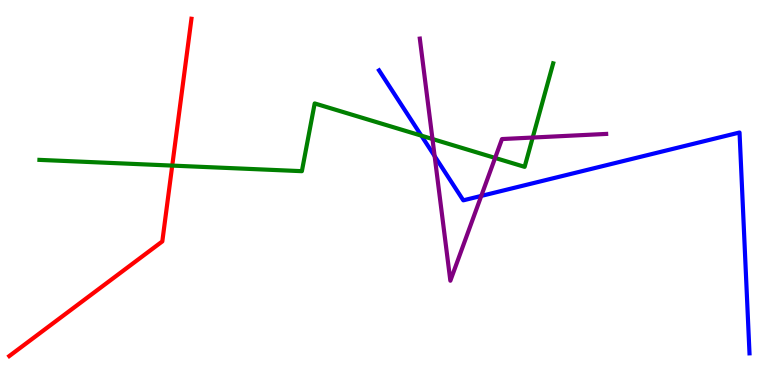[{'lines': ['blue', 'red'], 'intersections': []}, {'lines': ['green', 'red'], 'intersections': [{'x': 2.22, 'y': 5.7}]}, {'lines': ['purple', 'red'], 'intersections': []}, {'lines': ['blue', 'green'], 'intersections': [{'x': 5.44, 'y': 6.48}]}, {'lines': ['blue', 'purple'], 'intersections': [{'x': 5.61, 'y': 5.95}, {'x': 6.21, 'y': 4.91}]}, {'lines': ['green', 'purple'], 'intersections': [{'x': 5.58, 'y': 6.39}, {'x': 6.39, 'y': 5.9}, {'x': 6.87, 'y': 6.43}]}]